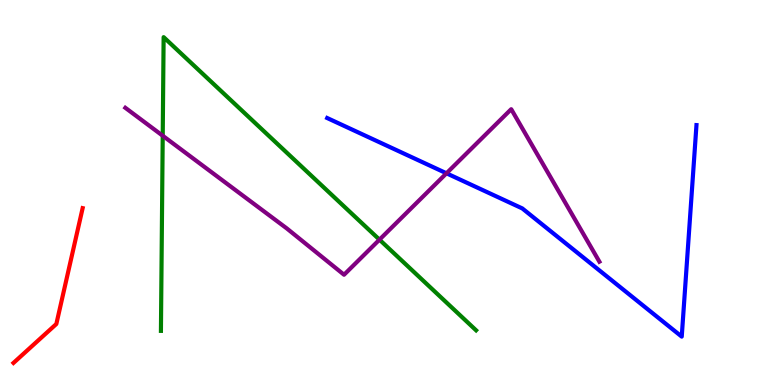[{'lines': ['blue', 'red'], 'intersections': []}, {'lines': ['green', 'red'], 'intersections': []}, {'lines': ['purple', 'red'], 'intersections': []}, {'lines': ['blue', 'green'], 'intersections': []}, {'lines': ['blue', 'purple'], 'intersections': [{'x': 5.76, 'y': 5.5}]}, {'lines': ['green', 'purple'], 'intersections': [{'x': 2.1, 'y': 6.47}, {'x': 4.9, 'y': 3.78}]}]